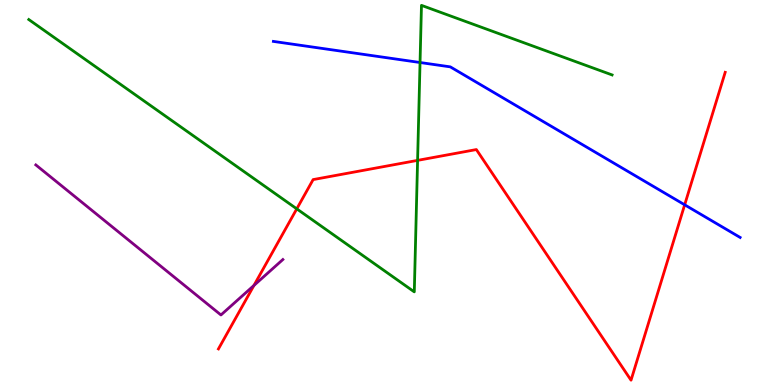[{'lines': ['blue', 'red'], 'intersections': [{'x': 8.83, 'y': 4.68}]}, {'lines': ['green', 'red'], 'intersections': [{'x': 3.83, 'y': 4.58}, {'x': 5.39, 'y': 5.83}]}, {'lines': ['purple', 'red'], 'intersections': [{'x': 3.28, 'y': 2.59}]}, {'lines': ['blue', 'green'], 'intersections': [{'x': 5.42, 'y': 8.38}]}, {'lines': ['blue', 'purple'], 'intersections': []}, {'lines': ['green', 'purple'], 'intersections': []}]